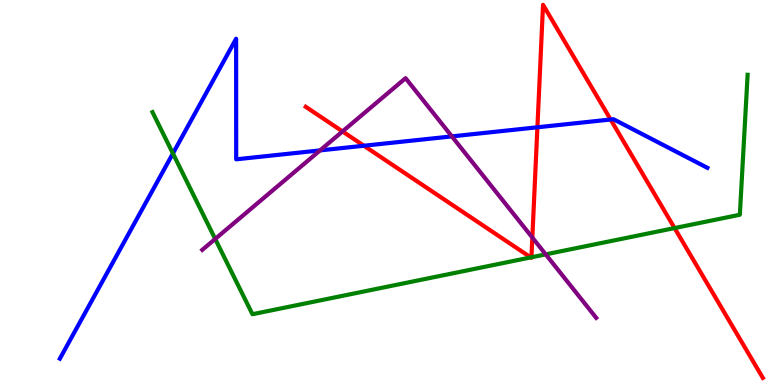[{'lines': ['blue', 'red'], 'intersections': [{'x': 4.7, 'y': 6.21}, {'x': 6.93, 'y': 6.69}, {'x': 7.88, 'y': 6.9}]}, {'lines': ['green', 'red'], 'intersections': [{'x': 6.85, 'y': 3.31}, {'x': 6.86, 'y': 3.32}, {'x': 8.7, 'y': 4.08}]}, {'lines': ['purple', 'red'], 'intersections': [{'x': 4.42, 'y': 6.59}, {'x': 6.87, 'y': 3.83}]}, {'lines': ['blue', 'green'], 'intersections': [{'x': 2.23, 'y': 6.01}]}, {'lines': ['blue', 'purple'], 'intersections': [{'x': 4.13, 'y': 6.09}, {'x': 5.83, 'y': 6.46}]}, {'lines': ['green', 'purple'], 'intersections': [{'x': 2.78, 'y': 3.79}, {'x': 7.04, 'y': 3.39}]}]